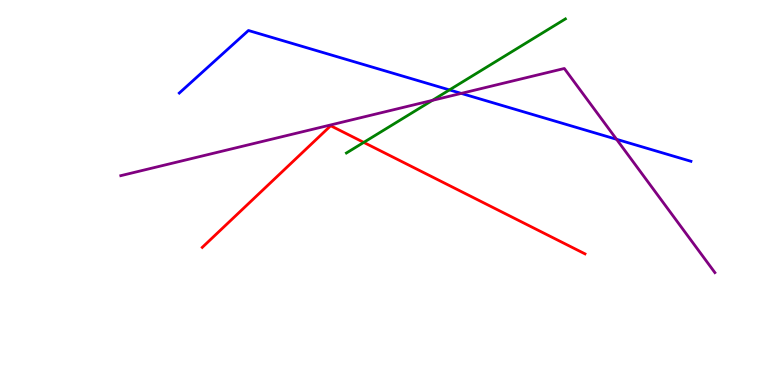[{'lines': ['blue', 'red'], 'intersections': []}, {'lines': ['green', 'red'], 'intersections': [{'x': 4.69, 'y': 6.3}]}, {'lines': ['purple', 'red'], 'intersections': []}, {'lines': ['blue', 'green'], 'intersections': [{'x': 5.8, 'y': 7.66}]}, {'lines': ['blue', 'purple'], 'intersections': [{'x': 5.95, 'y': 7.57}, {'x': 7.96, 'y': 6.38}]}, {'lines': ['green', 'purple'], 'intersections': [{'x': 5.58, 'y': 7.39}]}]